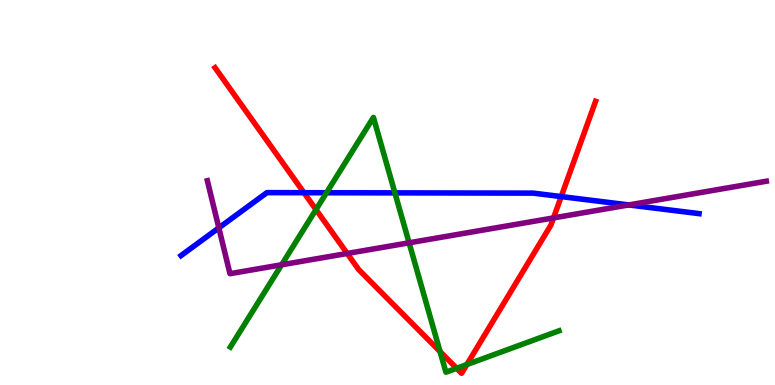[{'lines': ['blue', 'red'], 'intersections': [{'x': 3.92, 'y': 4.99}, {'x': 7.24, 'y': 4.89}]}, {'lines': ['green', 'red'], 'intersections': [{'x': 4.08, 'y': 4.56}, {'x': 5.68, 'y': 0.868}, {'x': 5.89, 'y': 0.434}, {'x': 6.02, 'y': 0.531}]}, {'lines': ['purple', 'red'], 'intersections': [{'x': 4.48, 'y': 3.42}, {'x': 7.14, 'y': 4.34}]}, {'lines': ['blue', 'green'], 'intersections': [{'x': 4.21, 'y': 4.99}, {'x': 5.1, 'y': 4.99}]}, {'lines': ['blue', 'purple'], 'intersections': [{'x': 2.82, 'y': 4.08}, {'x': 8.11, 'y': 4.68}]}, {'lines': ['green', 'purple'], 'intersections': [{'x': 3.63, 'y': 3.12}, {'x': 5.28, 'y': 3.69}]}]